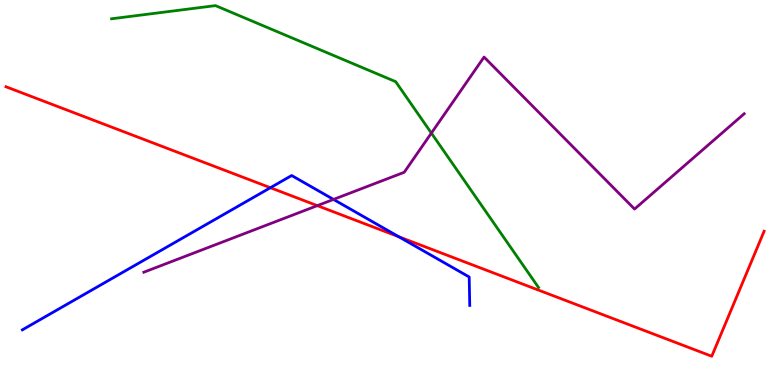[{'lines': ['blue', 'red'], 'intersections': [{'x': 3.49, 'y': 5.12}, {'x': 5.15, 'y': 3.85}]}, {'lines': ['green', 'red'], 'intersections': []}, {'lines': ['purple', 'red'], 'intersections': [{'x': 4.09, 'y': 4.66}]}, {'lines': ['blue', 'green'], 'intersections': []}, {'lines': ['blue', 'purple'], 'intersections': [{'x': 4.3, 'y': 4.82}]}, {'lines': ['green', 'purple'], 'intersections': [{'x': 5.57, 'y': 6.54}]}]